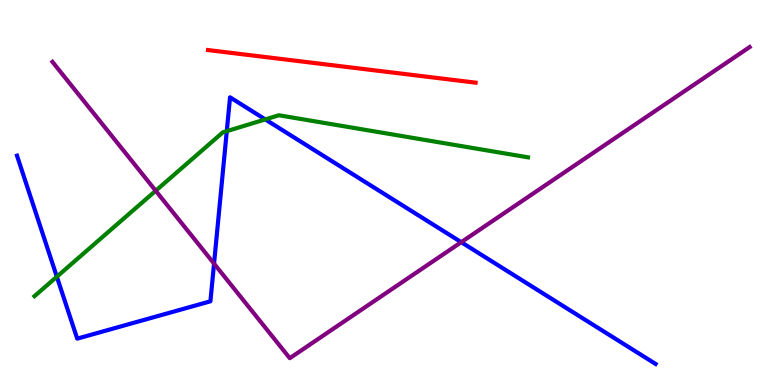[{'lines': ['blue', 'red'], 'intersections': []}, {'lines': ['green', 'red'], 'intersections': []}, {'lines': ['purple', 'red'], 'intersections': []}, {'lines': ['blue', 'green'], 'intersections': [{'x': 0.733, 'y': 2.81}, {'x': 2.93, 'y': 6.59}, {'x': 3.42, 'y': 6.9}]}, {'lines': ['blue', 'purple'], 'intersections': [{'x': 2.76, 'y': 3.15}, {'x': 5.95, 'y': 3.71}]}, {'lines': ['green', 'purple'], 'intersections': [{'x': 2.01, 'y': 5.05}]}]